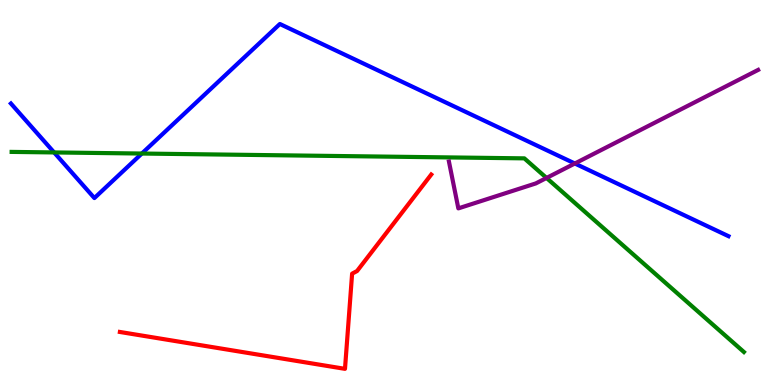[{'lines': ['blue', 'red'], 'intersections': []}, {'lines': ['green', 'red'], 'intersections': []}, {'lines': ['purple', 'red'], 'intersections': []}, {'lines': ['blue', 'green'], 'intersections': [{'x': 0.698, 'y': 6.04}, {'x': 1.83, 'y': 6.01}]}, {'lines': ['blue', 'purple'], 'intersections': [{'x': 7.42, 'y': 5.75}]}, {'lines': ['green', 'purple'], 'intersections': [{'x': 7.05, 'y': 5.38}]}]